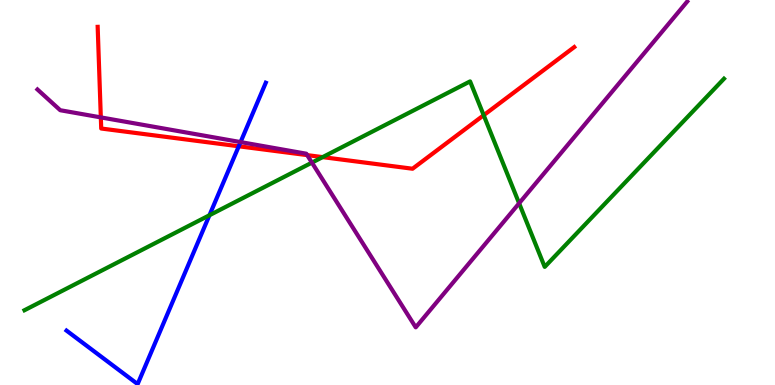[{'lines': ['blue', 'red'], 'intersections': [{'x': 3.08, 'y': 6.2}]}, {'lines': ['green', 'red'], 'intersections': [{'x': 4.16, 'y': 5.92}, {'x': 6.24, 'y': 7.01}]}, {'lines': ['purple', 'red'], 'intersections': [{'x': 1.3, 'y': 6.95}, {'x': 3.96, 'y': 5.97}]}, {'lines': ['blue', 'green'], 'intersections': [{'x': 2.7, 'y': 4.41}]}, {'lines': ['blue', 'purple'], 'intersections': [{'x': 3.1, 'y': 6.31}]}, {'lines': ['green', 'purple'], 'intersections': [{'x': 4.02, 'y': 5.78}, {'x': 6.7, 'y': 4.72}]}]